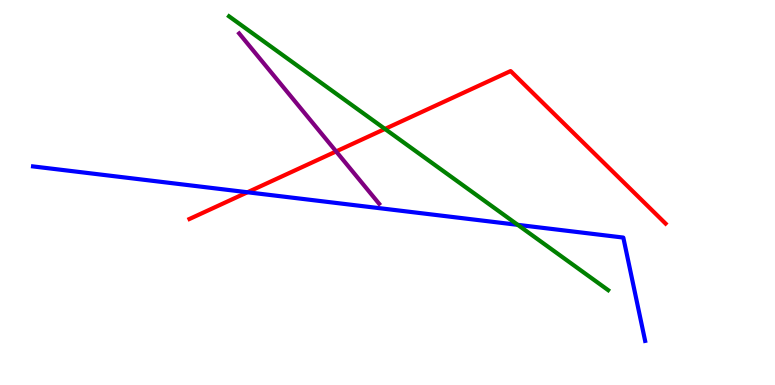[{'lines': ['blue', 'red'], 'intersections': [{'x': 3.19, 'y': 5.01}]}, {'lines': ['green', 'red'], 'intersections': [{'x': 4.97, 'y': 6.65}]}, {'lines': ['purple', 'red'], 'intersections': [{'x': 4.34, 'y': 6.07}]}, {'lines': ['blue', 'green'], 'intersections': [{'x': 6.68, 'y': 4.16}]}, {'lines': ['blue', 'purple'], 'intersections': []}, {'lines': ['green', 'purple'], 'intersections': []}]